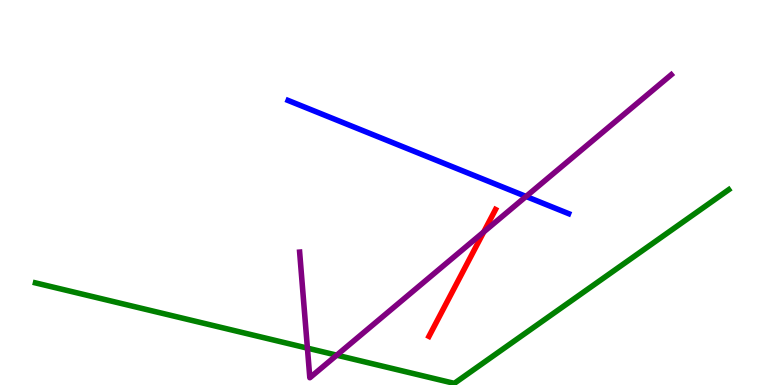[{'lines': ['blue', 'red'], 'intersections': []}, {'lines': ['green', 'red'], 'intersections': []}, {'lines': ['purple', 'red'], 'intersections': [{'x': 6.24, 'y': 3.98}]}, {'lines': ['blue', 'green'], 'intersections': []}, {'lines': ['blue', 'purple'], 'intersections': [{'x': 6.79, 'y': 4.9}]}, {'lines': ['green', 'purple'], 'intersections': [{'x': 3.97, 'y': 0.957}, {'x': 4.35, 'y': 0.775}]}]